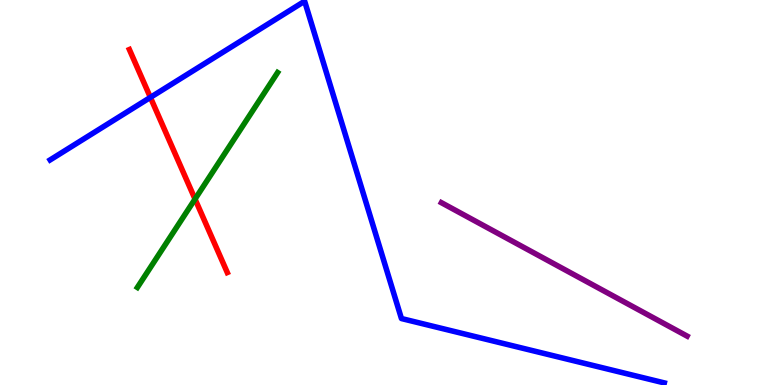[{'lines': ['blue', 'red'], 'intersections': [{'x': 1.94, 'y': 7.47}]}, {'lines': ['green', 'red'], 'intersections': [{'x': 2.52, 'y': 4.83}]}, {'lines': ['purple', 'red'], 'intersections': []}, {'lines': ['blue', 'green'], 'intersections': []}, {'lines': ['blue', 'purple'], 'intersections': []}, {'lines': ['green', 'purple'], 'intersections': []}]